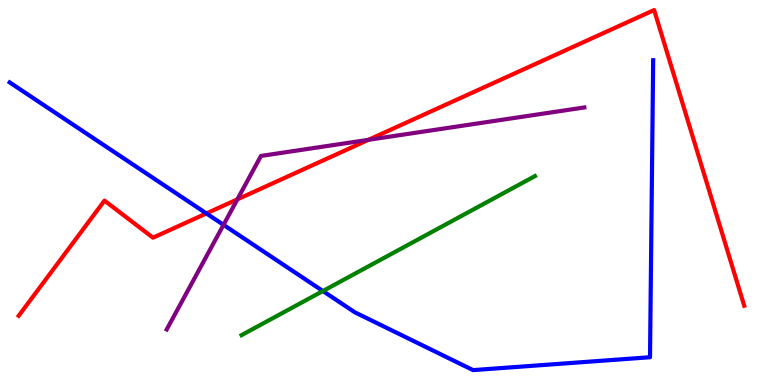[{'lines': ['blue', 'red'], 'intersections': [{'x': 2.66, 'y': 4.46}]}, {'lines': ['green', 'red'], 'intersections': []}, {'lines': ['purple', 'red'], 'intersections': [{'x': 3.06, 'y': 4.82}, {'x': 4.75, 'y': 6.37}]}, {'lines': ['blue', 'green'], 'intersections': [{'x': 4.17, 'y': 2.44}]}, {'lines': ['blue', 'purple'], 'intersections': [{'x': 2.88, 'y': 4.16}]}, {'lines': ['green', 'purple'], 'intersections': []}]